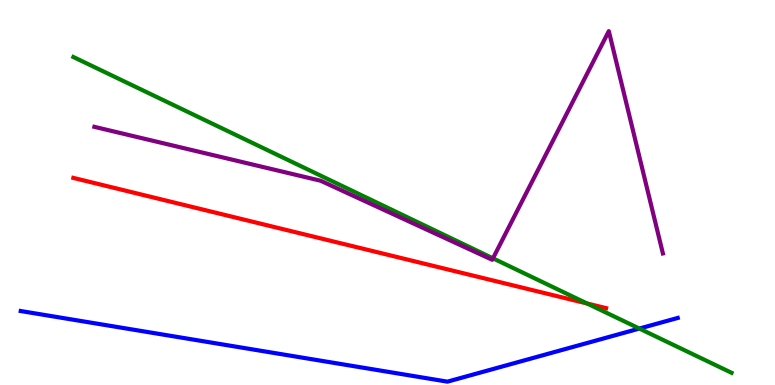[{'lines': ['blue', 'red'], 'intersections': []}, {'lines': ['green', 'red'], 'intersections': [{'x': 7.58, 'y': 2.12}]}, {'lines': ['purple', 'red'], 'intersections': []}, {'lines': ['blue', 'green'], 'intersections': [{'x': 8.25, 'y': 1.47}]}, {'lines': ['blue', 'purple'], 'intersections': []}, {'lines': ['green', 'purple'], 'intersections': [{'x': 6.36, 'y': 3.29}]}]